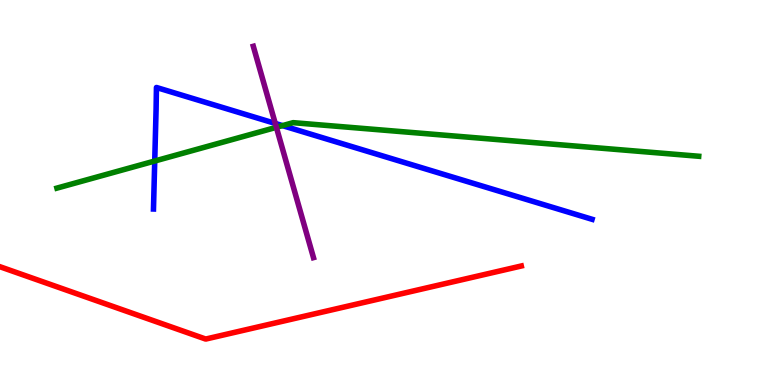[{'lines': ['blue', 'red'], 'intersections': []}, {'lines': ['green', 'red'], 'intersections': []}, {'lines': ['purple', 'red'], 'intersections': []}, {'lines': ['blue', 'green'], 'intersections': [{'x': 2.0, 'y': 5.82}, {'x': 3.65, 'y': 6.74}]}, {'lines': ['blue', 'purple'], 'intersections': [{'x': 3.55, 'y': 6.79}]}, {'lines': ['green', 'purple'], 'intersections': [{'x': 3.57, 'y': 6.69}]}]